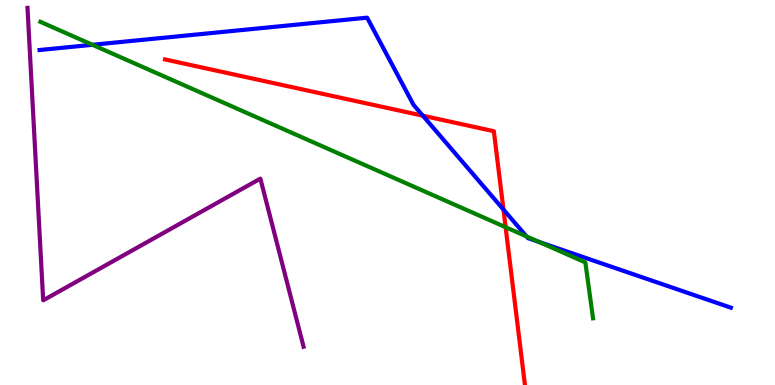[{'lines': ['blue', 'red'], 'intersections': [{'x': 5.46, 'y': 6.99}, {'x': 6.5, 'y': 4.56}]}, {'lines': ['green', 'red'], 'intersections': [{'x': 6.52, 'y': 4.1}]}, {'lines': ['purple', 'red'], 'intersections': []}, {'lines': ['blue', 'green'], 'intersections': [{'x': 1.19, 'y': 8.84}, {'x': 6.79, 'y': 3.86}, {'x': 6.95, 'y': 3.72}]}, {'lines': ['blue', 'purple'], 'intersections': []}, {'lines': ['green', 'purple'], 'intersections': []}]